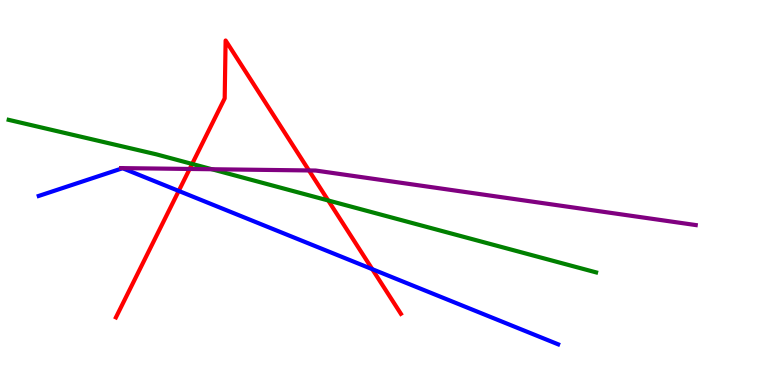[{'lines': ['blue', 'red'], 'intersections': [{'x': 2.31, 'y': 5.04}, {'x': 4.8, 'y': 3.01}]}, {'lines': ['green', 'red'], 'intersections': [{'x': 2.48, 'y': 5.74}, {'x': 4.24, 'y': 4.79}]}, {'lines': ['purple', 'red'], 'intersections': [{'x': 2.45, 'y': 5.61}, {'x': 3.99, 'y': 5.57}]}, {'lines': ['blue', 'green'], 'intersections': []}, {'lines': ['blue', 'purple'], 'intersections': []}, {'lines': ['green', 'purple'], 'intersections': [{'x': 2.73, 'y': 5.6}]}]